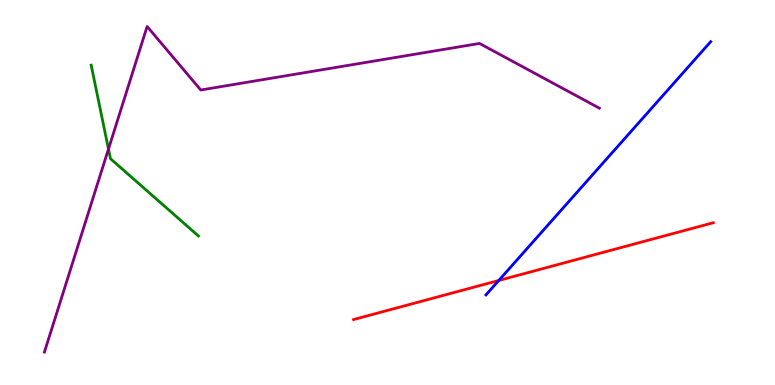[{'lines': ['blue', 'red'], 'intersections': [{'x': 6.44, 'y': 2.72}]}, {'lines': ['green', 'red'], 'intersections': []}, {'lines': ['purple', 'red'], 'intersections': []}, {'lines': ['blue', 'green'], 'intersections': []}, {'lines': ['blue', 'purple'], 'intersections': []}, {'lines': ['green', 'purple'], 'intersections': [{'x': 1.4, 'y': 6.13}]}]